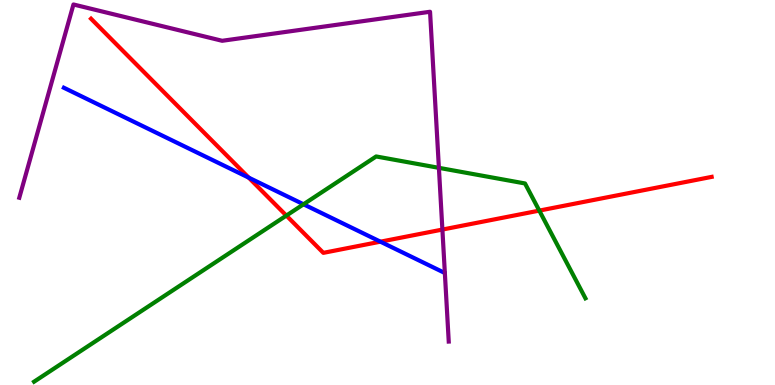[{'lines': ['blue', 'red'], 'intersections': [{'x': 3.21, 'y': 5.39}, {'x': 4.91, 'y': 3.72}]}, {'lines': ['green', 'red'], 'intersections': [{'x': 3.69, 'y': 4.4}, {'x': 6.96, 'y': 4.53}]}, {'lines': ['purple', 'red'], 'intersections': [{'x': 5.71, 'y': 4.04}]}, {'lines': ['blue', 'green'], 'intersections': [{'x': 3.92, 'y': 4.69}]}, {'lines': ['blue', 'purple'], 'intersections': []}, {'lines': ['green', 'purple'], 'intersections': [{'x': 5.66, 'y': 5.64}]}]